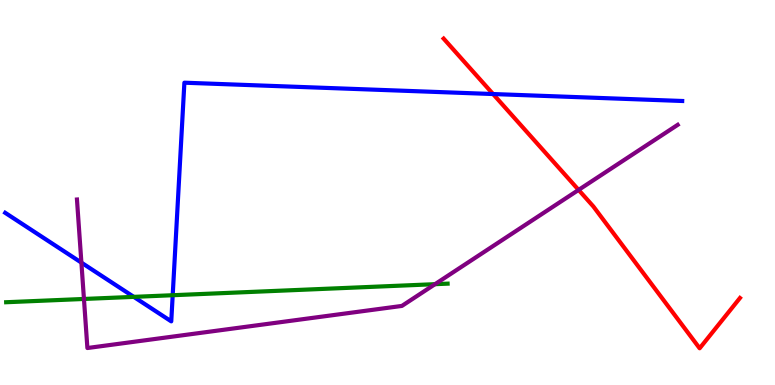[{'lines': ['blue', 'red'], 'intersections': [{'x': 6.36, 'y': 7.56}]}, {'lines': ['green', 'red'], 'intersections': []}, {'lines': ['purple', 'red'], 'intersections': [{'x': 7.47, 'y': 5.07}]}, {'lines': ['blue', 'green'], 'intersections': [{'x': 1.73, 'y': 2.29}, {'x': 2.23, 'y': 2.33}]}, {'lines': ['blue', 'purple'], 'intersections': [{'x': 1.05, 'y': 3.18}]}, {'lines': ['green', 'purple'], 'intersections': [{'x': 1.08, 'y': 2.23}, {'x': 5.61, 'y': 2.62}]}]